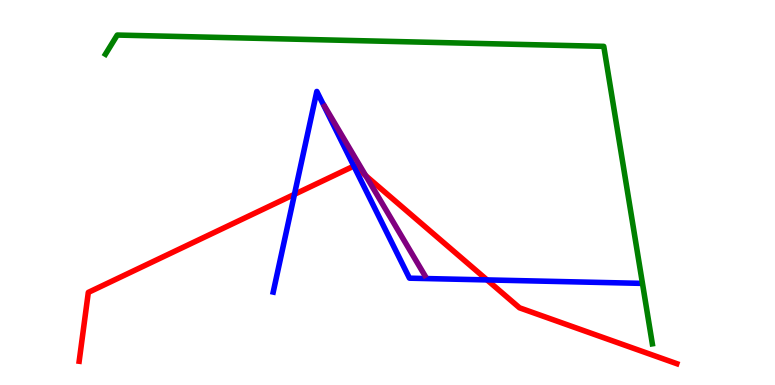[{'lines': ['blue', 'red'], 'intersections': [{'x': 3.8, 'y': 4.95}, {'x': 4.57, 'y': 5.69}, {'x': 6.28, 'y': 2.73}]}, {'lines': ['green', 'red'], 'intersections': []}, {'lines': ['purple', 'red'], 'intersections': [{'x': 4.72, 'y': 5.44}]}, {'lines': ['blue', 'green'], 'intersections': []}, {'lines': ['blue', 'purple'], 'intersections': []}, {'lines': ['green', 'purple'], 'intersections': []}]